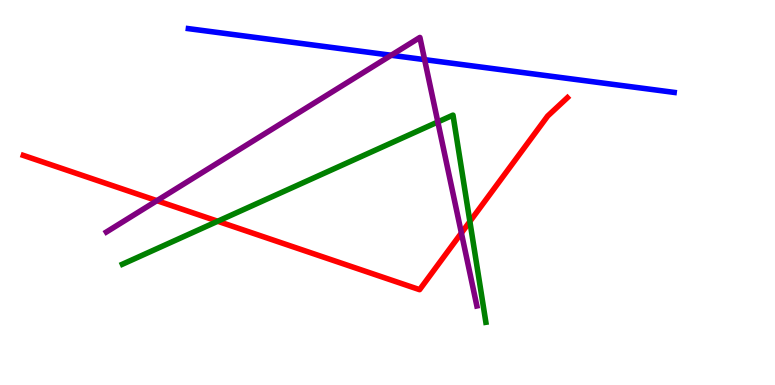[{'lines': ['blue', 'red'], 'intersections': []}, {'lines': ['green', 'red'], 'intersections': [{'x': 2.81, 'y': 4.25}, {'x': 6.06, 'y': 4.25}]}, {'lines': ['purple', 'red'], 'intersections': [{'x': 2.02, 'y': 4.79}, {'x': 5.95, 'y': 3.95}]}, {'lines': ['blue', 'green'], 'intersections': []}, {'lines': ['blue', 'purple'], 'intersections': [{'x': 5.05, 'y': 8.56}, {'x': 5.48, 'y': 8.45}]}, {'lines': ['green', 'purple'], 'intersections': [{'x': 5.65, 'y': 6.83}]}]